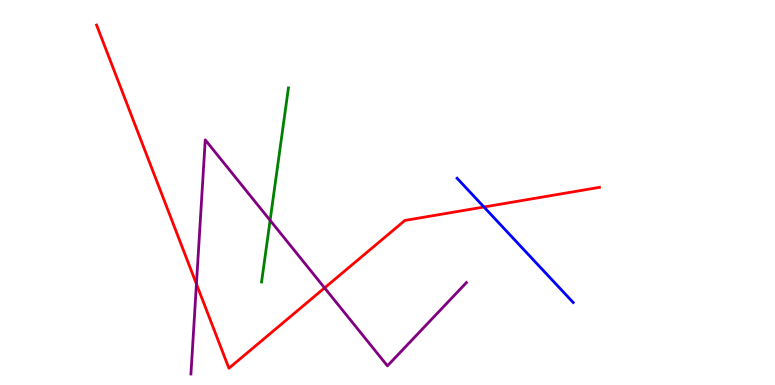[{'lines': ['blue', 'red'], 'intersections': [{'x': 6.24, 'y': 4.62}]}, {'lines': ['green', 'red'], 'intersections': []}, {'lines': ['purple', 'red'], 'intersections': [{'x': 2.53, 'y': 2.62}, {'x': 4.19, 'y': 2.52}]}, {'lines': ['blue', 'green'], 'intersections': []}, {'lines': ['blue', 'purple'], 'intersections': []}, {'lines': ['green', 'purple'], 'intersections': [{'x': 3.49, 'y': 4.28}]}]